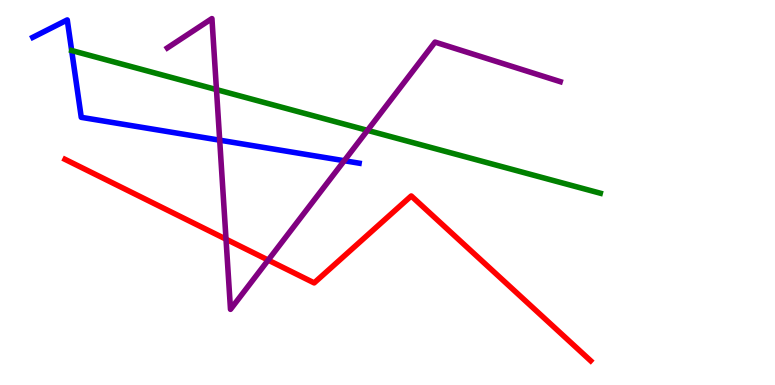[{'lines': ['blue', 'red'], 'intersections': []}, {'lines': ['green', 'red'], 'intersections': []}, {'lines': ['purple', 'red'], 'intersections': [{'x': 2.92, 'y': 3.79}, {'x': 3.46, 'y': 3.24}]}, {'lines': ['blue', 'green'], 'intersections': []}, {'lines': ['blue', 'purple'], 'intersections': [{'x': 2.83, 'y': 6.36}, {'x': 4.44, 'y': 5.83}]}, {'lines': ['green', 'purple'], 'intersections': [{'x': 2.79, 'y': 7.67}, {'x': 4.74, 'y': 6.61}]}]